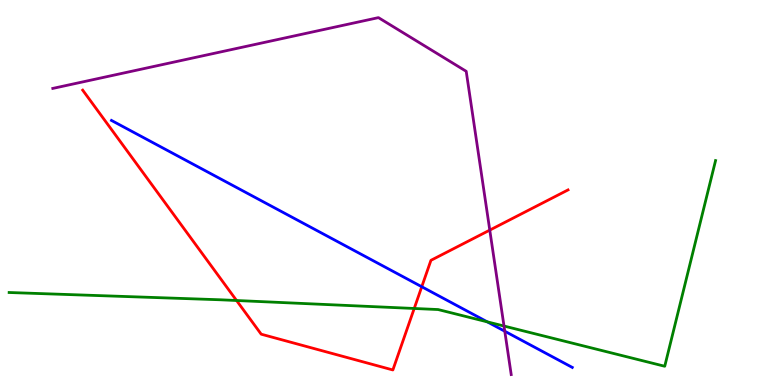[{'lines': ['blue', 'red'], 'intersections': [{'x': 5.44, 'y': 2.55}]}, {'lines': ['green', 'red'], 'intersections': [{'x': 3.05, 'y': 2.19}, {'x': 5.34, 'y': 1.99}]}, {'lines': ['purple', 'red'], 'intersections': [{'x': 6.32, 'y': 4.02}]}, {'lines': ['blue', 'green'], 'intersections': [{'x': 6.29, 'y': 1.64}]}, {'lines': ['blue', 'purple'], 'intersections': [{'x': 6.51, 'y': 1.4}]}, {'lines': ['green', 'purple'], 'intersections': [{'x': 6.5, 'y': 1.53}]}]